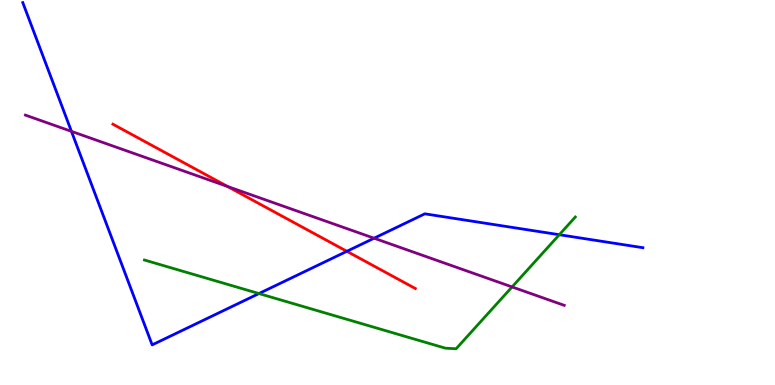[{'lines': ['blue', 'red'], 'intersections': [{'x': 4.48, 'y': 3.47}]}, {'lines': ['green', 'red'], 'intersections': []}, {'lines': ['purple', 'red'], 'intersections': [{'x': 2.94, 'y': 5.16}]}, {'lines': ['blue', 'green'], 'intersections': [{'x': 3.34, 'y': 2.38}, {'x': 7.22, 'y': 3.9}]}, {'lines': ['blue', 'purple'], 'intersections': [{'x': 0.922, 'y': 6.59}, {'x': 4.83, 'y': 3.81}]}, {'lines': ['green', 'purple'], 'intersections': [{'x': 6.61, 'y': 2.55}]}]